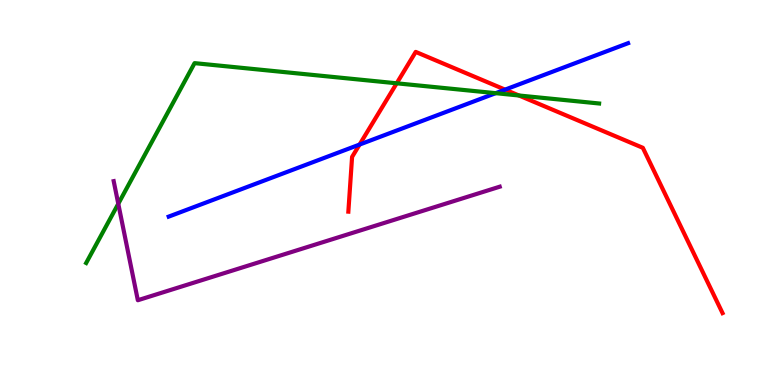[{'lines': ['blue', 'red'], 'intersections': [{'x': 4.64, 'y': 6.25}, {'x': 6.52, 'y': 7.67}]}, {'lines': ['green', 'red'], 'intersections': [{'x': 5.12, 'y': 7.84}, {'x': 6.7, 'y': 7.52}]}, {'lines': ['purple', 'red'], 'intersections': []}, {'lines': ['blue', 'green'], 'intersections': [{'x': 6.4, 'y': 7.58}]}, {'lines': ['blue', 'purple'], 'intersections': []}, {'lines': ['green', 'purple'], 'intersections': [{'x': 1.53, 'y': 4.71}]}]